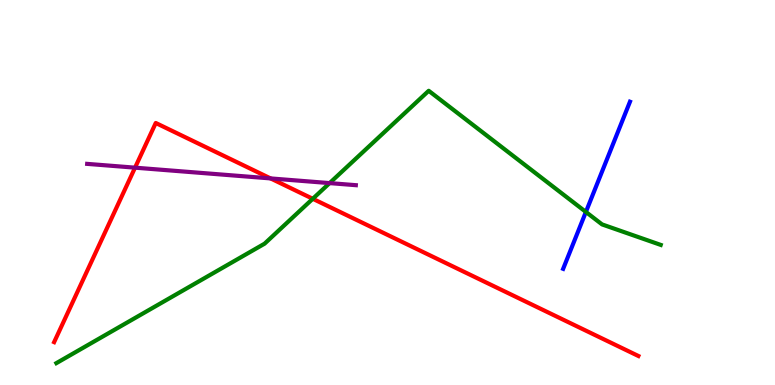[{'lines': ['blue', 'red'], 'intersections': []}, {'lines': ['green', 'red'], 'intersections': [{'x': 4.04, 'y': 4.84}]}, {'lines': ['purple', 'red'], 'intersections': [{'x': 1.74, 'y': 5.65}, {'x': 3.49, 'y': 5.37}]}, {'lines': ['blue', 'green'], 'intersections': [{'x': 7.56, 'y': 4.49}]}, {'lines': ['blue', 'purple'], 'intersections': []}, {'lines': ['green', 'purple'], 'intersections': [{'x': 4.25, 'y': 5.24}]}]